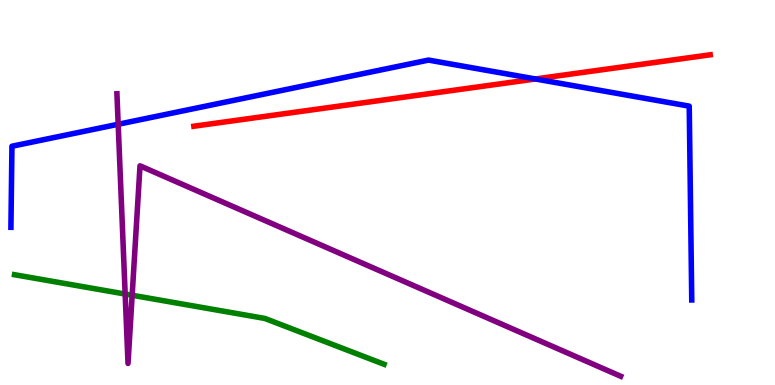[{'lines': ['blue', 'red'], 'intersections': [{'x': 6.91, 'y': 7.95}]}, {'lines': ['green', 'red'], 'intersections': []}, {'lines': ['purple', 'red'], 'intersections': []}, {'lines': ['blue', 'green'], 'intersections': []}, {'lines': ['blue', 'purple'], 'intersections': [{'x': 1.52, 'y': 6.77}]}, {'lines': ['green', 'purple'], 'intersections': [{'x': 1.61, 'y': 2.36}, {'x': 1.71, 'y': 2.33}]}]